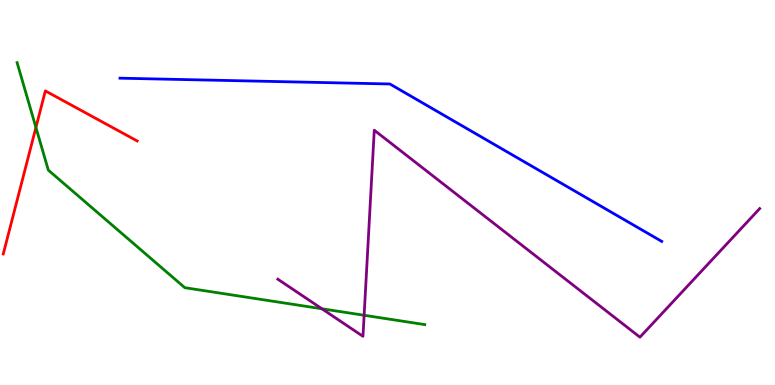[{'lines': ['blue', 'red'], 'intersections': []}, {'lines': ['green', 'red'], 'intersections': [{'x': 0.464, 'y': 6.69}]}, {'lines': ['purple', 'red'], 'intersections': []}, {'lines': ['blue', 'green'], 'intersections': []}, {'lines': ['blue', 'purple'], 'intersections': []}, {'lines': ['green', 'purple'], 'intersections': [{'x': 4.15, 'y': 1.98}, {'x': 4.7, 'y': 1.81}]}]